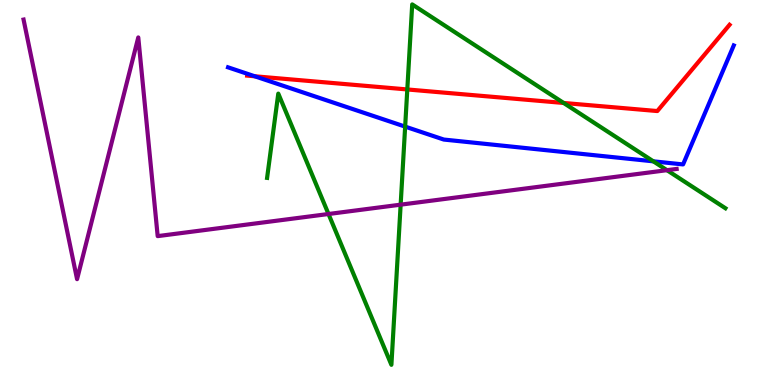[{'lines': ['blue', 'red'], 'intersections': [{'x': 3.29, 'y': 8.02}]}, {'lines': ['green', 'red'], 'intersections': [{'x': 5.26, 'y': 7.68}, {'x': 7.27, 'y': 7.33}]}, {'lines': ['purple', 'red'], 'intersections': []}, {'lines': ['blue', 'green'], 'intersections': [{'x': 5.23, 'y': 6.71}, {'x': 8.43, 'y': 5.81}]}, {'lines': ['blue', 'purple'], 'intersections': []}, {'lines': ['green', 'purple'], 'intersections': [{'x': 4.24, 'y': 4.44}, {'x': 5.17, 'y': 4.68}, {'x': 8.61, 'y': 5.58}]}]